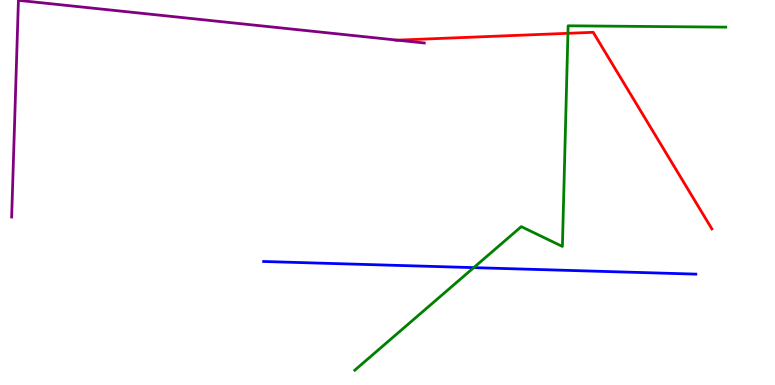[{'lines': ['blue', 'red'], 'intersections': []}, {'lines': ['green', 'red'], 'intersections': [{'x': 7.33, 'y': 9.13}]}, {'lines': ['purple', 'red'], 'intersections': [{'x': 5.13, 'y': 8.96}]}, {'lines': ['blue', 'green'], 'intersections': [{'x': 6.11, 'y': 3.05}]}, {'lines': ['blue', 'purple'], 'intersections': []}, {'lines': ['green', 'purple'], 'intersections': []}]